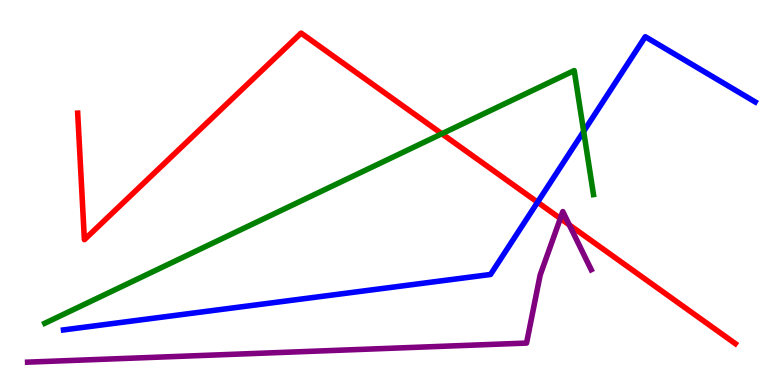[{'lines': ['blue', 'red'], 'intersections': [{'x': 6.94, 'y': 4.75}]}, {'lines': ['green', 'red'], 'intersections': [{'x': 5.7, 'y': 6.53}]}, {'lines': ['purple', 'red'], 'intersections': [{'x': 7.23, 'y': 4.33}, {'x': 7.35, 'y': 4.16}]}, {'lines': ['blue', 'green'], 'intersections': [{'x': 7.53, 'y': 6.59}]}, {'lines': ['blue', 'purple'], 'intersections': []}, {'lines': ['green', 'purple'], 'intersections': []}]